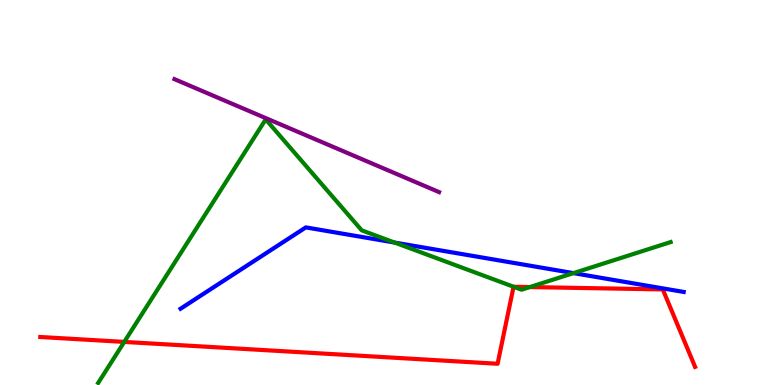[{'lines': ['blue', 'red'], 'intersections': []}, {'lines': ['green', 'red'], 'intersections': [{'x': 1.6, 'y': 1.12}, {'x': 6.63, 'y': 2.55}, {'x': 6.84, 'y': 2.54}]}, {'lines': ['purple', 'red'], 'intersections': []}, {'lines': ['blue', 'green'], 'intersections': [{'x': 5.09, 'y': 3.7}, {'x': 7.4, 'y': 2.91}]}, {'lines': ['blue', 'purple'], 'intersections': []}, {'lines': ['green', 'purple'], 'intersections': []}]